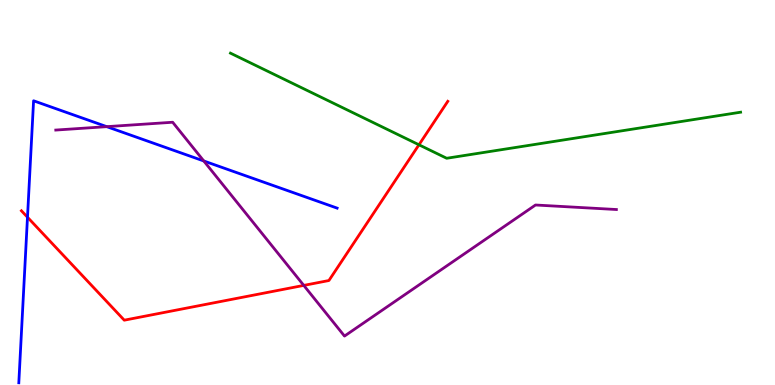[{'lines': ['blue', 'red'], 'intersections': [{'x': 0.355, 'y': 4.36}]}, {'lines': ['green', 'red'], 'intersections': [{'x': 5.41, 'y': 6.24}]}, {'lines': ['purple', 'red'], 'intersections': [{'x': 3.92, 'y': 2.59}]}, {'lines': ['blue', 'green'], 'intersections': []}, {'lines': ['blue', 'purple'], 'intersections': [{'x': 1.38, 'y': 6.71}, {'x': 2.63, 'y': 5.82}]}, {'lines': ['green', 'purple'], 'intersections': []}]